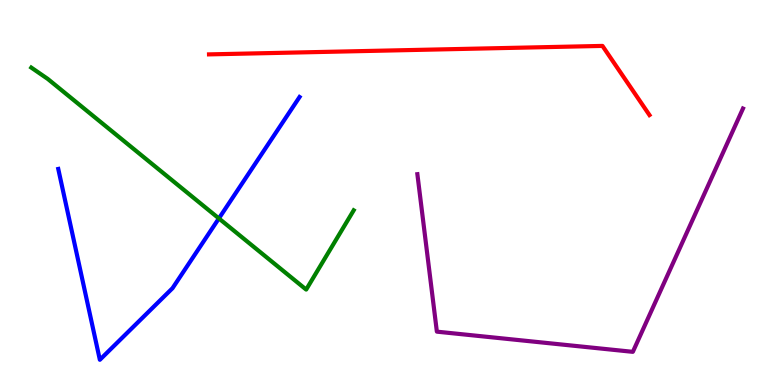[{'lines': ['blue', 'red'], 'intersections': []}, {'lines': ['green', 'red'], 'intersections': []}, {'lines': ['purple', 'red'], 'intersections': []}, {'lines': ['blue', 'green'], 'intersections': [{'x': 2.82, 'y': 4.33}]}, {'lines': ['blue', 'purple'], 'intersections': []}, {'lines': ['green', 'purple'], 'intersections': []}]